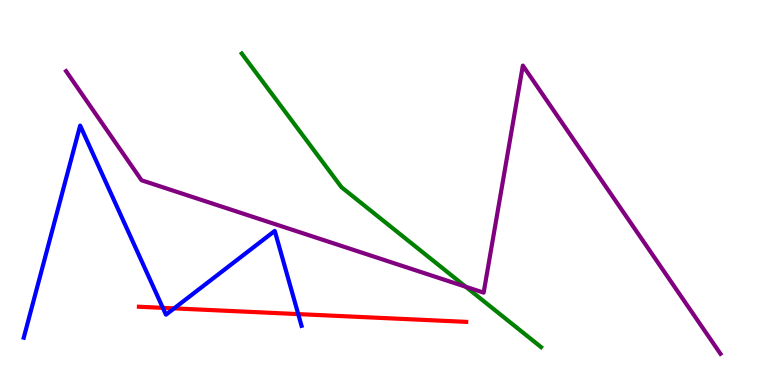[{'lines': ['blue', 'red'], 'intersections': [{'x': 2.1, 'y': 2.0}, {'x': 2.25, 'y': 1.99}, {'x': 3.85, 'y': 1.84}]}, {'lines': ['green', 'red'], 'intersections': []}, {'lines': ['purple', 'red'], 'intersections': []}, {'lines': ['blue', 'green'], 'intersections': []}, {'lines': ['blue', 'purple'], 'intersections': []}, {'lines': ['green', 'purple'], 'intersections': [{'x': 6.01, 'y': 2.55}]}]